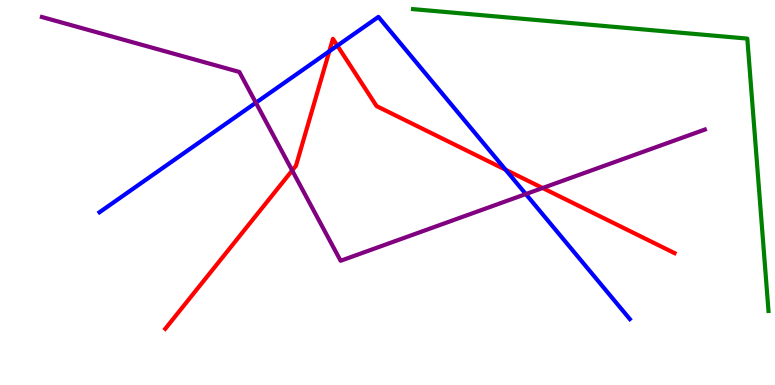[{'lines': ['blue', 'red'], 'intersections': [{'x': 4.25, 'y': 8.67}, {'x': 4.35, 'y': 8.81}, {'x': 6.52, 'y': 5.59}]}, {'lines': ['green', 'red'], 'intersections': []}, {'lines': ['purple', 'red'], 'intersections': [{'x': 3.77, 'y': 5.57}, {'x': 7.0, 'y': 5.12}]}, {'lines': ['blue', 'green'], 'intersections': []}, {'lines': ['blue', 'purple'], 'intersections': [{'x': 3.3, 'y': 7.33}, {'x': 6.78, 'y': 4.96}]}, {'lines': ['green', 'purple'], 'intersections': []}]